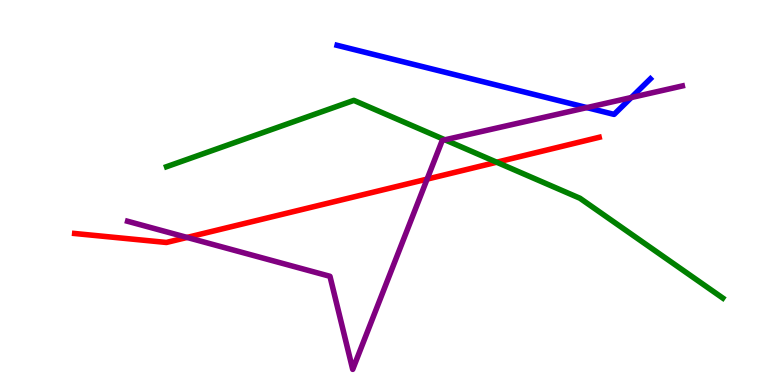[{'lines': ['blue', 'red'], 'intersections': []}, {'lines': ['green', 'red'], 'intersections': [{'x': 6.41, 'y': 5.79}]}, {'lines': ['purple', 'red'], 'intersections': [{'x': 2.41, 'y': 3.83}, {'x': 5.51, 'y': 5.35}]}, {'lines': ['blue', 'green'], 'intersections': []}, {'lines': ['blue', 'purple'], 'intersections': [{'x': 7.57, 'y': 7.21}, {'x': 8.15, 'y': 7.47}]}, {'lines': ['green', 'purple'], 'intersections': [{'x': 5.74, 'y': 6.37}]}]